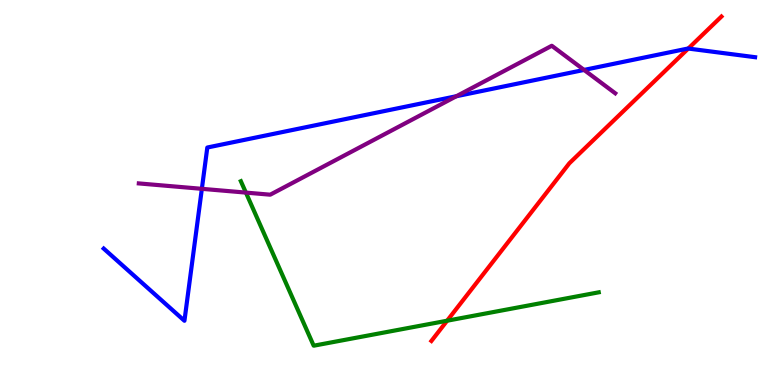[{'lines': ['blue', 'red'], 'intersections': [{'x': 8.88, 'y': 8.74}]}, {'lines': ['green', 'red'], 'intersections': [{'x': 5.77, 'y': 1.67}]}, {'lines': ['purple', 'red'], 'intersections': []}, {'lines': ['blue', 'green'], 'intersections': []}, {'lines': ['blue', 'purple'], 'intersections': [{'x': 2.6, 'y': 5.1}, {'x': 5.89, 'y': 7.5}, {'x': 7.54, 'y': 8.18}]}, {'lines': ['green', 'purple'], 'intersections': [{'x': 3.17, 'y': 5.0}]}]